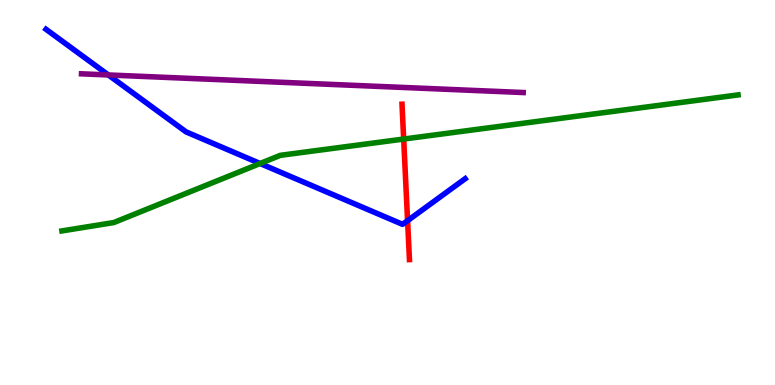[{'lines': ['blue', 'red'], 'intersections': [{'x': 5.26, 'y': 4.27}]}, {'lines': ['green', 'red'], 'intersections': [{'x': 5.21, 'y': 6.39}]}, {'lines': ['purple', 'red'], 'intersections': []}, {'lines': ['blue', 'green'], 'intersections': [{'x': 3.36, 'y': 5.75}]}, {'lines': ['blue', 'purple'], 'intersections': [{'x': 1.4, 'y': 8.05}]}, {'lines': ['green', 'purple'], 'intersections': []}]